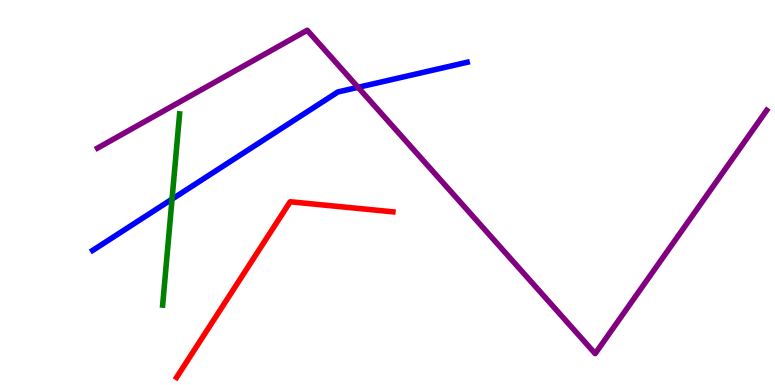[{'lines': ['blue', 'red'], 'intersections': []}, {'lines': ['green', 'red'], 'intersections': []}, {'lines': ['purple', 'red'], 'intersections': []}, {'lines': ['blue', 'green'], 'intersections': [{'x': 2.22, 'y': 4.83}]}, {'lines': ['blue', 'purple'], 'intersections': [{'x': 4.62, 'y': 7.73}]}, {'lines': ['green', 'purple'], 'intersections': []}]